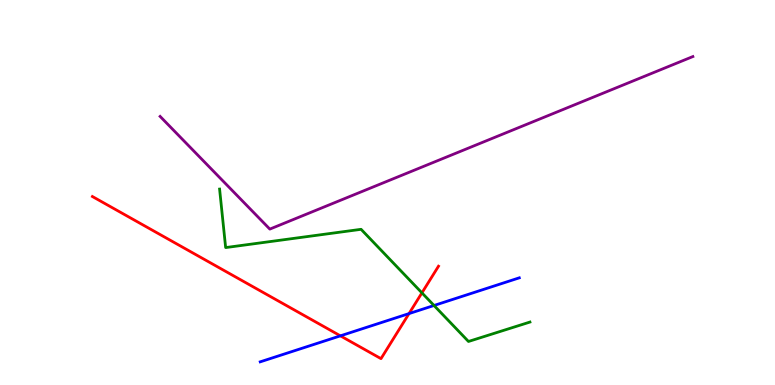[{'lines': ['blue', 'red'], 'intersections': [{'x': 4.39, 'y': 1.28}, {'x': 5.28, 'y': 1.85}]}, {'lines': ['green', 'red'], 'intersections': [{'x': 5.44, 'y': 2.39}]}, {'lines': ['purple', 'red'], 'intersections': []}, {'lines': ['blue', 'green'], 'intersections': [{'x': 5.6, 'y': 2.07}]}, {'lines': ['blue', 'purple'], 'intersections': []}, {'lines': ['green', 'purple'], 'intersections': []}]